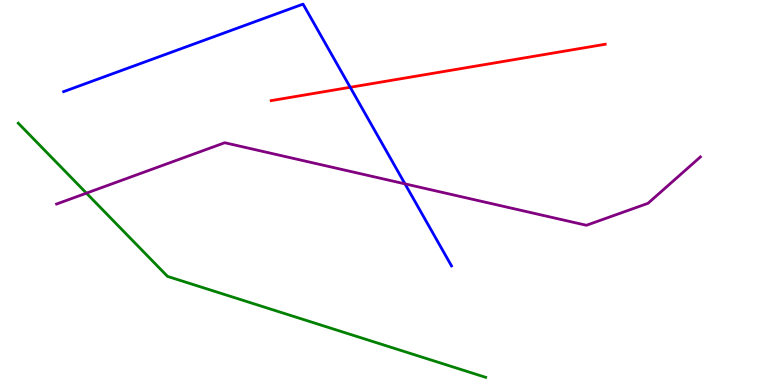[{'lines': ['blue', 'red'], 'intersections': [{'x': 4.52, 'y': 7.73}]}, {'lines': ['green', 'red'], 'intersections': []}, {'lines': ['purple', 'red'], 'intersections': []}, {'lines': ['blue', 'green'], 'intersections': []}, {'lines': ['blue', 'purple'], 'intersections': [{'x': 5.23, 'y': 5.22}]}, {'lines': ['green', 'purple'], 'intersections': [{'x': 1.12, 'y': 4.98}]}]